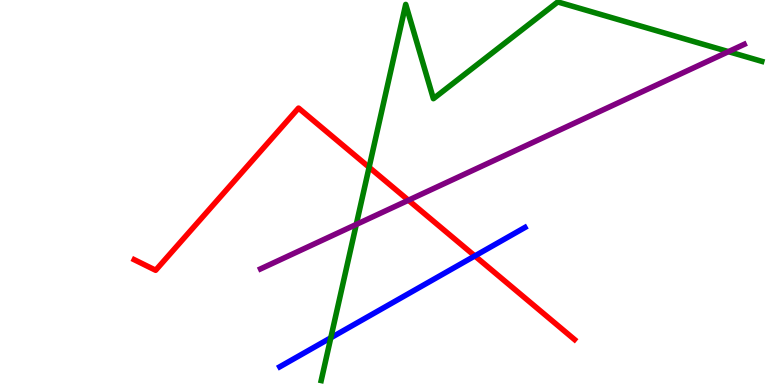[{'lines': ['blue', 'red'], 'intersections': [{'x': 6.13, 'y': 3.35}]}, {'lines': ['green', 'red'], 'intersections': [{'x': 4.76, 'y': 5.66}]}, {'lines': ['purple', 'red'], 'intersections': [{'x': 5.27, 'y': 4.8}]}, {'lines': ['blue', 'green'], 'intersections': [{'x': 4.27, 'y': 1.23}]}, {'lines': ['blue', 'purple'], 'intersections': []}, {'lines': ['green', 'purple'], 'intersections': [{'x': 4.6, 'y': 4.17}, {'x': 9.4, 'y': 8.66}]}]